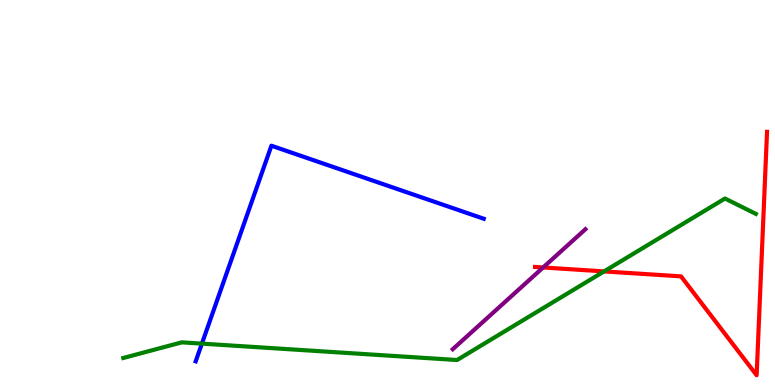[{'lines': ['blue', 'red'], 'intersections': []}, {'lines': ['green', 'red'], 'intersections': [{'x': 7.79, 'y': 2.95}]}, {'lines': ['purple', 'red'], 'intersections': [{'x': 7.01, 'y': 3.05}]}, {'lines': ['blue', 'green'], 'intersections': [{'x': 2.61, 'y': 1.07}]}, {'lines': ['blue', 'purple'], 'intersections': []}, {'lines': ['green', 'purple'], 'intersections': []}]